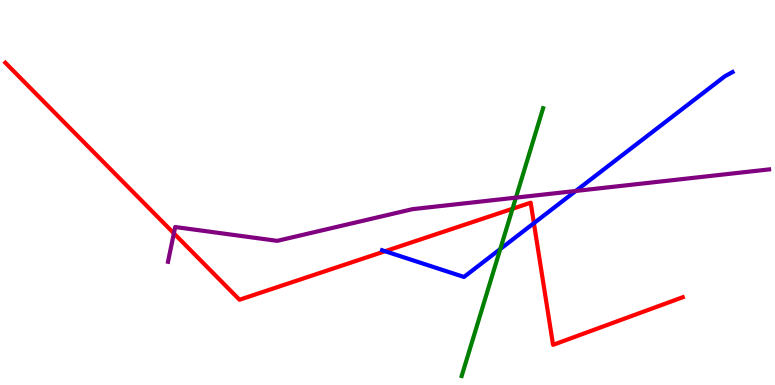[{'lines': ['blue', 'red'], 'intersections': [{'x': 4.97, 'y': 3.47}, {'x': 6.89, 'y': 4.2}]}, {'lines': ['green', 'red'], 'intersections': [{'x': 6.61, 'y': 4.58}]}, {'lines': ['purple', 'red'], 'intersections': [{'x': 2.24, 'y': 3.94}]}, {'lines': ['blue', 'green'], 'intersections': [{'x': 6.46, 'y': 3.53}]}, {'lines': ['blue', 'purple'], 'intersections': [{'x': 7.43, 'y': 5.04}]}, {'lines': ['green', 'purple'], 'intersections': [{'x': 6.66, 'y': 4.87}]}]